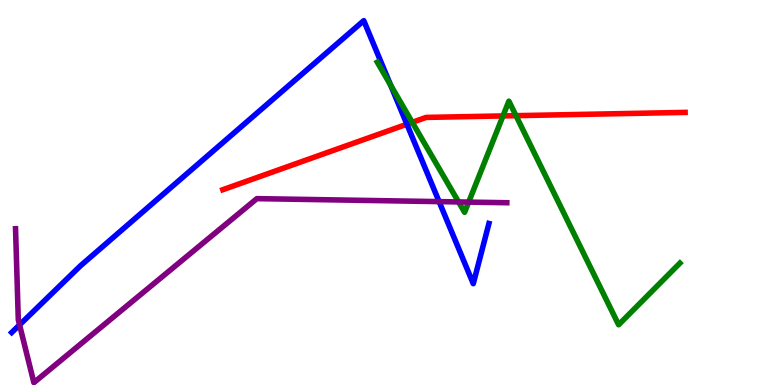[{'lines': ['blue', 'red'], 'intersections': [{'x': 5.25, 'y': 6.77}]}, {'lines': ['green', 'red'], 'intersections': [{'x': 5.32, 'y': 6.82}, {'x': 6.49, 'y': 6.99}, {'x': 6.66, 'y': 7.0}]}, {'lines': ['purple', 'red'], 'intersections': []}, {'lines': ['blue', 'green'], 'intersections': [{'x': 5.04, 'y': 7.79}]}, {'lines': ['blue', 'purple'], 'intersections': [{'x': 0.252, 'y': 1.56}, {'x': 5.67, 'y': 4.76}]}, {'lines': ['green', 'purple'], 'intersections': [{'x': 5.92, 'y': 4.75}, {'x': 6.05, 'y': 4.75}]}]